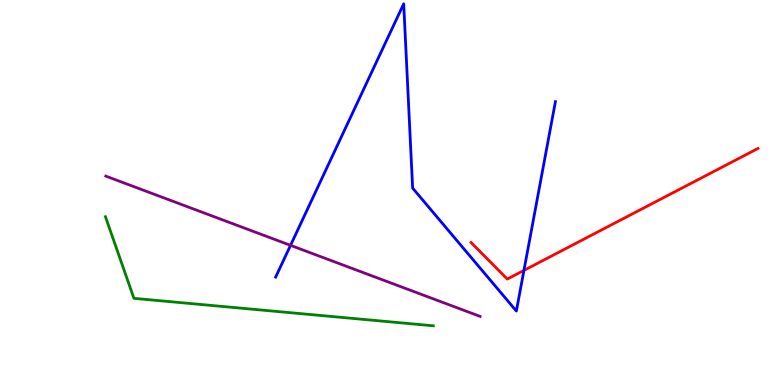[{'lines': ['blue', 'red'], 'intersections': [{'x': 6.76, 'y': 2.98}]}, {'lines': ['green', 'red'], 'intersections': []}, {'lines': ['purple', 'red'], 'intersections': []}, {'lines': ['blue', 'green'], 'intersections': []}, {'lines': ['blue', 'purple'], 'intersections': [{'x': 3.75, 'y': 3.63}]}, {'lines': ['green', 'purple'], 'intersections': []}]